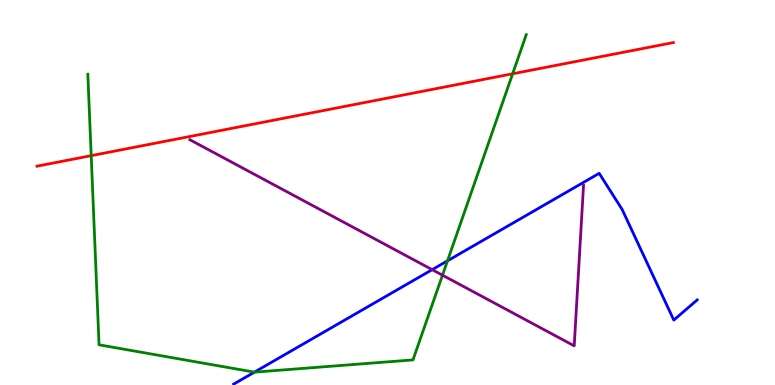[{'lines': ['blue', 'red'], 'intersections': []}, {'lines': ['green', 'red'], 'intersections': [{'x': 1.18, 'y': 5.96}, {'x': 6.61, 'y': 8.08}]}, {'lines': ['purple', 'red'], 'intersections': []}, {'lines': ['blue', 'green'], 'intersections': [{'x': 3.28, 'y': 0.334}, {'x': 5.77, 'y': 3.23}]}, {'lines': ['blue', 'purple'], 'intersections': [{'x': 5.58, 'y': 3.0}]}, {'lines': ['green', 'purple'], 'intersections': [{'x': 5.71, 'y': 2.85}]}]